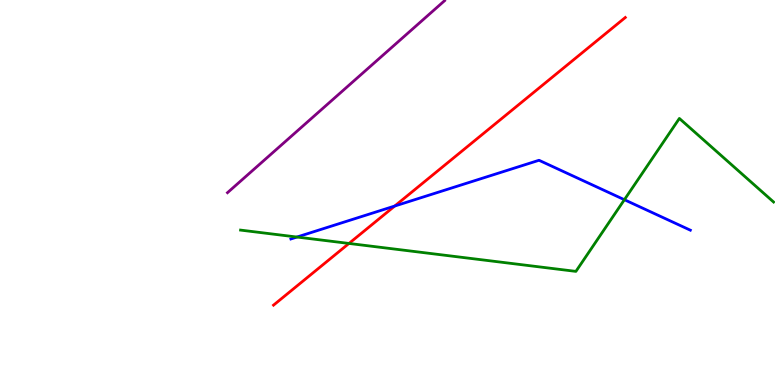[{'lines': ['blue', 'red'], 'intersections': [{'x': 5.09, 'y': 4.65}]}, {'lines': ['green', 'red'], 'intersections': [{'x': 4.5, 'y': 3.68}]}, {'lines': ['purple', 'red'], 'intersections': []}, {'lines': ['blue', 'green'], 'intersections': [{'x': 3.83, 'y': 3.84}, {'x': 8.06, 'y': 4.81}]}, {'lines': ['blue', 'purple'], 'intersections': []}, {'lines': ['green', 'purple'], 'intersections': []}]